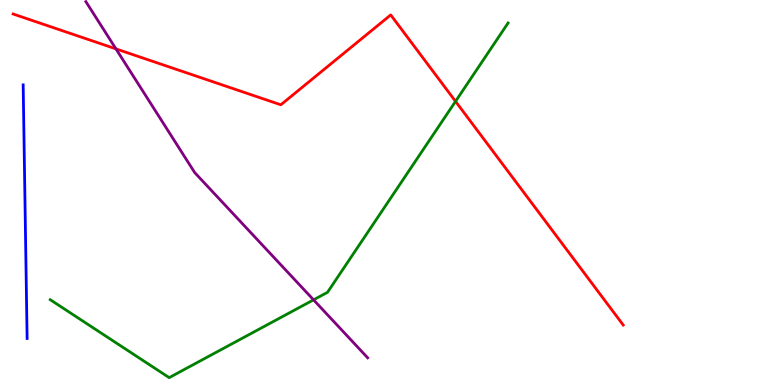[{'lines': ['blue', 'red'], 'intersections': []}, {'lines': ['green', 'red'], 'intersections': [{'x': 5.88, 'y': 7.37}]}, {'lines': ['purple', 'red'], 'intersections': [{'x': 1.5, 'y': 8.73}]}, {'lines': ['blue', 'green'], 'intersections': []}, {'lines': ['blue', 'purple'], 'intersections': []}, {'lines': ['green', 'purple'], 'intersections': [{'x': 4.05, 'y': 2.21}]}]